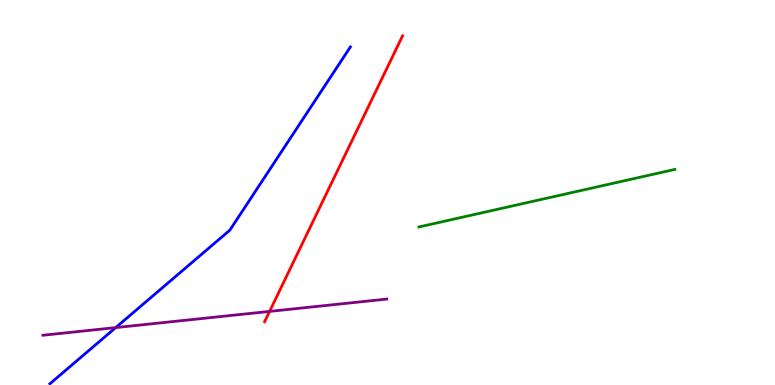[{'lines': ['blue', 'red'], 'intersections': []}, {'lines': ['green', 'red'], 'intersections': []}, {'lines': ['purple', 'red'], 'intersections': [{'x': 3.48, 'y': 1.91}]}, {'lines': ['blue', 'green'], 'intersections': []}, {'lines': ['blue', 'purple'], 'intersections': [{'x': 1.49, 'y': 1.49}]}, {'lines': ['green', 'purple'], 'intersections': []}]